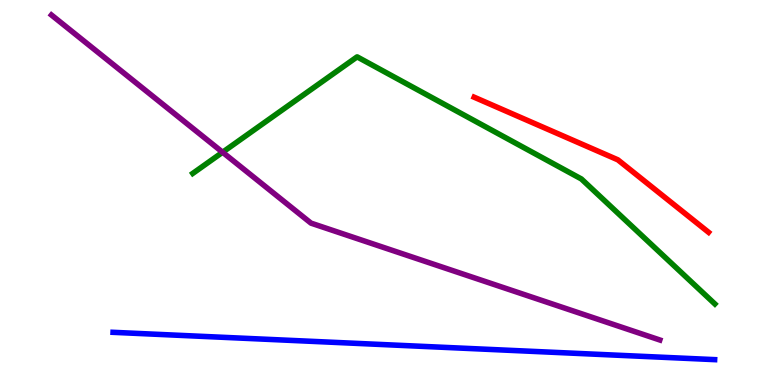[{'lines': ['blue', 'red'], 'intersections': []}, {'lines': ['green', 'red'], 'intersections': []}, {'lines': ['purple', 'red'], 'intersections': []}, {'lines': ['blue', 'green'], 'intersections': []}, {'lines': ['blue', 'purple'], 'intersections': []}, {'lines': ['green', 'purple'], 'intersections': [{'x': 2.87, 'y': 6.05}]}]